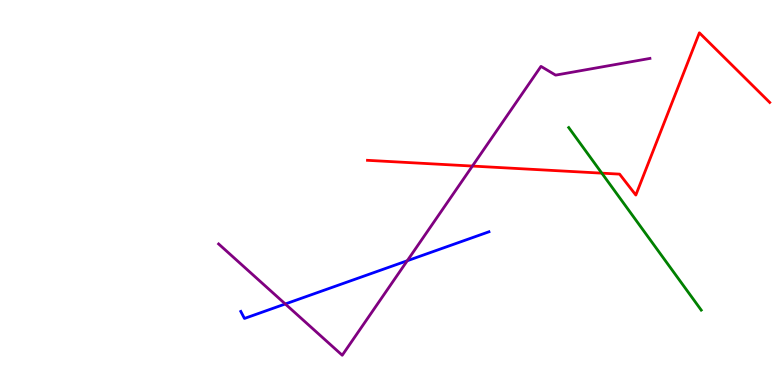[{'lines': ['blue', 'red'], 'intersections': []}, {'lines': ['green', 'red'], 'intersections': [{'x': 7.77, 'y': 5.5}]}, {'lines': ['purple', 'red'], 'intersections': [{'x': 6.1, 'y': 5.69}]}, {'lines': ['blue', 'green'], 'intersections': []}, {'lines': ['blue', 'purple'], 'intersections': [{'x': 3.68, 'y': 2.1}, {'x': 5.25, 'y': 3.23}]}, {'lines': ['green', 'purple'], 'intersections': []}]